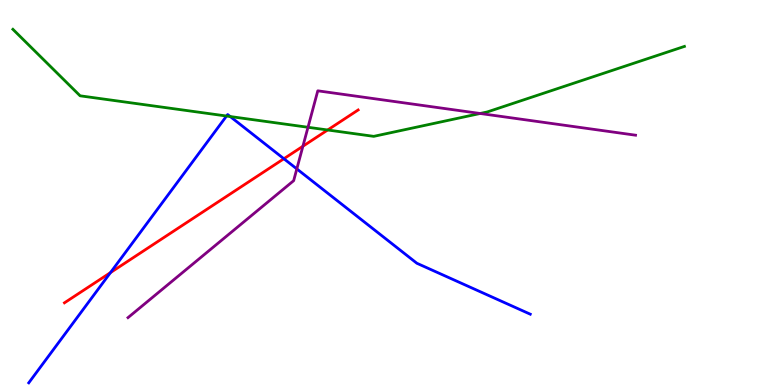[{'lines': ['blue', 'red'], 'intersections': [{'x': 1.43, 'y': 2.92}, {'x': 3.66, 'y': 5.88}]}, {'lines': ['green', 'red'], 'intersections': [{'x': 4.23, 'y': 6.62}]}, {'lines': ['purple', 'red'], 'intersections': [{'x': 3.91, 'y': 6.2}]}, {'lines': ['blue', 'green'], 'intersections': [{'x': 2.92, 'y': 6.99}, {'x': 2.97, 'y': 6.97}]}, {'lines': ['blue', 'purple'], 'intersections': [{'x': 3.83, 'y': 5.61}]}, {'lines': ['green', 'purple'], 'intersections': [{'x': 3.97, 'y': 6.69}, {'x': 6.2, 'y': 7.05}]}]